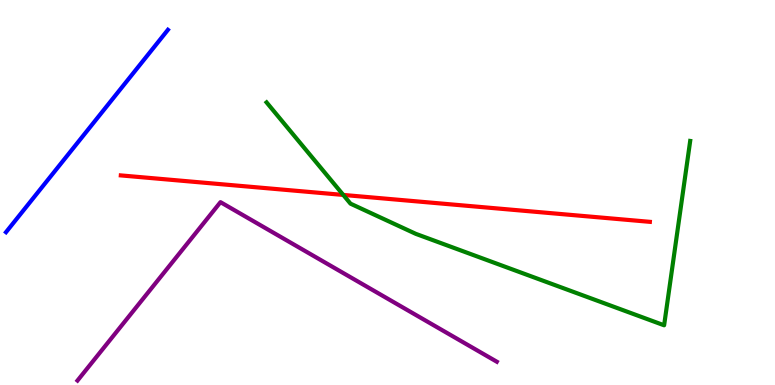[{'lines': ['blue', 'red'], 'intersections': []}, {'lines': ['green', 'red'], 'intersections': [{'x': 4.43, 'y': 4.94}]}, {'lines': ['purple', 'red'], 'intersections': []}, {'lines': ['blue', 'green'], 'intersections': []}, {'lines': ['blue', 'purple'], 'intersections': []}, {'lines': ['green', 'purple'], 'intersections': []}]